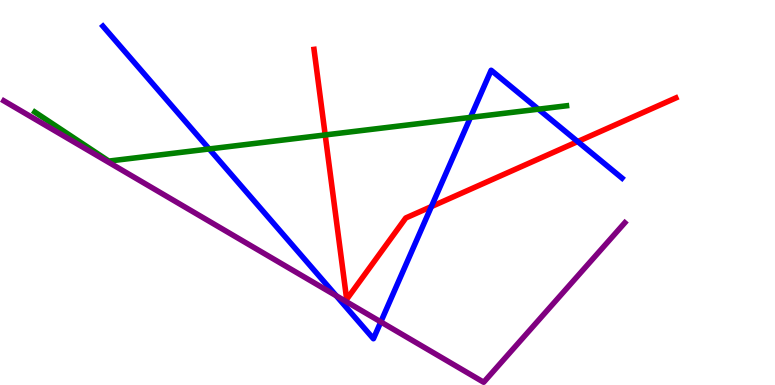[{'lines': ['blue', 'red'], 'intersections': [{'x': 5.57, 'y': 4.63}, {'x': 7.45, 'y': 6.32}]}, {'lines': ['green', 'red'], 'intersections': [{'x': 4.2, 'y': 6.49}]}, {'lines': ['purple', 'red'], 'intersections': []}, {'lines': ['blue', 'green'], 'intersections': [{'x': 2.7, 'y': 6.13}, {'x': 6.07, 'y': 6.95}, {'x': 6.95, 'y': 7.16}]}, {'lines': ['blue', 'purple'], 'intersections': [{'x': 4.34, 'y': 2.32}, {'x': 4.91, 'y': 1.64}]}, {'lines': ['green', 'purple'], 'intersections': []}]